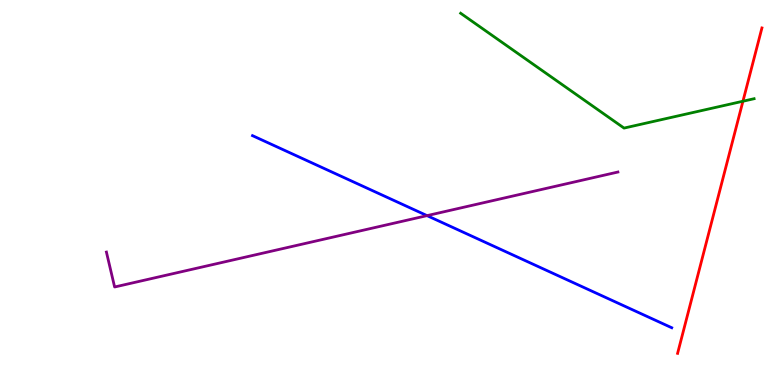[{'lines': ['blue', 'red'], 'intersections': []}, {'lines': ['green', 'red'], 'intersections': [{'x': 9.59, 'y': 7.37}]}, {'lines': ['purple', 'red'], 'intersections': []}, {'lines': ['blue', 'green'], 'intersections': []}, {'lines': ['blue', 'purple'], 'intersections': [{'x': 5.51, 'y': 4.4}]}, {'lines': ['green', 'purple'], 'intersections': []}]